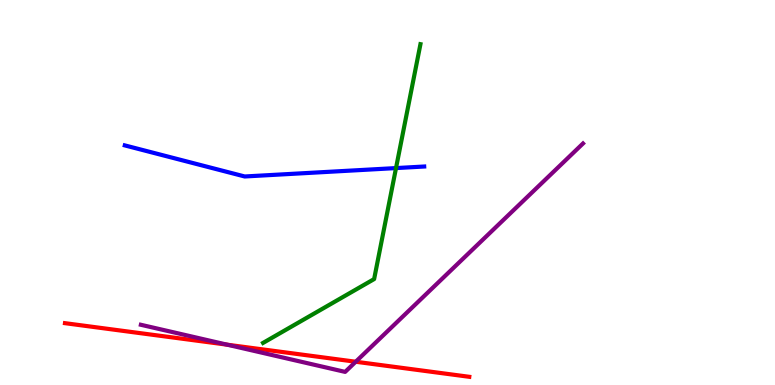[{'lines': ['blue', 'red'], 'intersections': []}, {'lines': ['green', 'red'], 'intersections': []}, {'lines': ['purple', 'red'], 'intersections': [{'x': 2.93, 'y': 1.05}, {'x': 4.59, 'y': 0.604}]}, {'lines': ['blue', 'green'], 'intersections': [{'x': 5.11, 'y': 5.63}]}, {'lines': ['blue', 'purple'], 'intersections': []}, {'lines': ['green', 'purple'], 'intersections': []}]